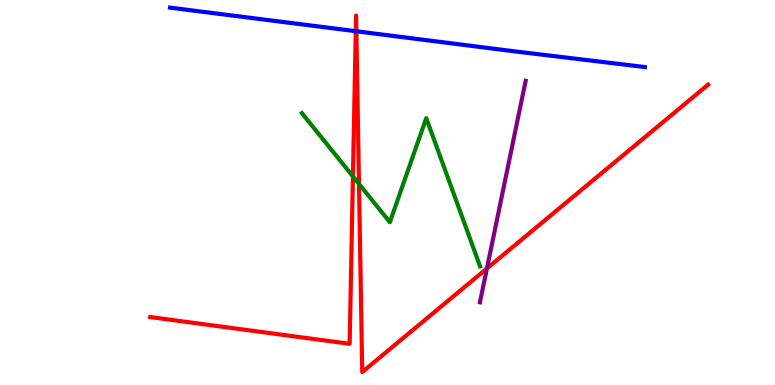[{'lines': ['blue', 'red'], 'intersections': [{'x': 4.59, 'y': 9.19}, {'x': 4.6, 'y': 9.19}]}, {'lines': ['green', 'red'], 'intersections': [{'x': 4.55, 'y': 5.42}, {'x': 4.63, 'y': 5.22}]}, {'lines': ['purple', 'red'], 'intersections': [{'x': 6.28, 'y': 3.03}]}, {'lines': ['blue', 'green'], 'intersections': []}, {'lines': ['blue', 'purple'], 'intersections': []}, {'lines': ['green', 'purple'], 'intersections': []}]